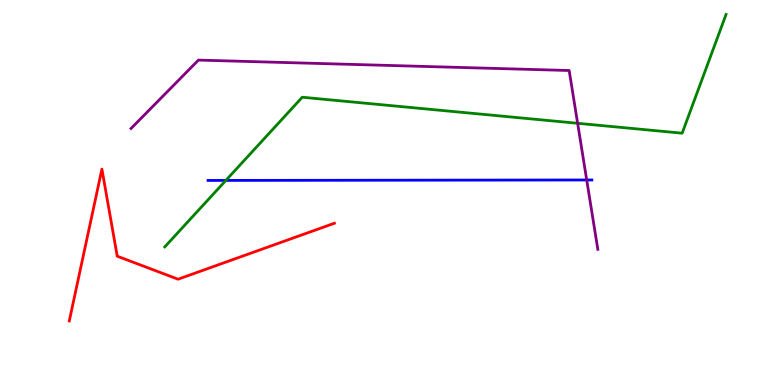[{'lines': ['blue', 'red'], 'intersections': []}, {'lines': ['green', 'red'], 'intersections': []}, {'lines': ['purple', 'red'], 'intersections': []}, {'lines': ['blue', 'green'], 'intersections': [{'x': 2.91, 'y': 5.31}]}, {'lines': ['blue', 'purple'], 'intersections': [{'x': 7.57, 'y': 5.33}]}, {'lines': ['green', 'purple'], 'intersections': [{'x': 7.45, 'y': 6.8}]}]